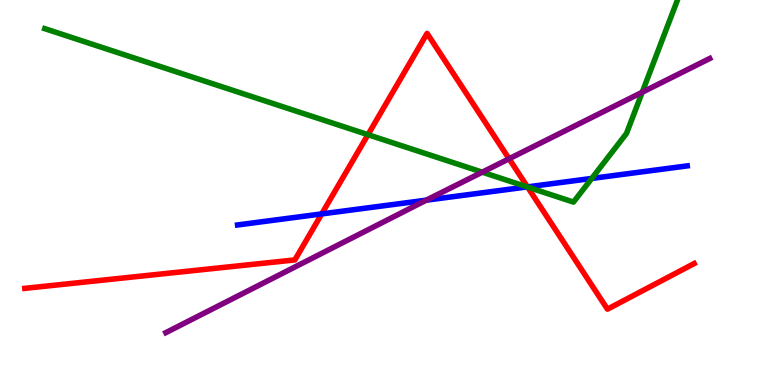[{'lines': ['blue', 'red'], 'intersections': [{'x': 4.15, 'y': 4.44}, {'x': 6.81, 'y': 5.15}]}, {'lines': ['green', 'red'], 'intersections': [{'x': 4.75, 'y': 6.5}, {'x': 6.81, 'y': 5.14}]}, {'lines': ['purple', 'red'], 'intersections': [{'x': 6.57, 'y': 5.88}]}, {'lines': ['blue', 'green'], 'intersections': [{'x': 6.8, 'y': 5.15}, {'x': 7.64, 'y': 5.37}]}, {'lines': ['blue', 'purple'], 'intersections': [{'x': 5.5, 'y': 4.8}]}, {'lines': ['green', 'purple'], 'intersections': [{'x': 6.22, 'y': 5.53}, {'x': 8.29, 'y': 7.6}]}]